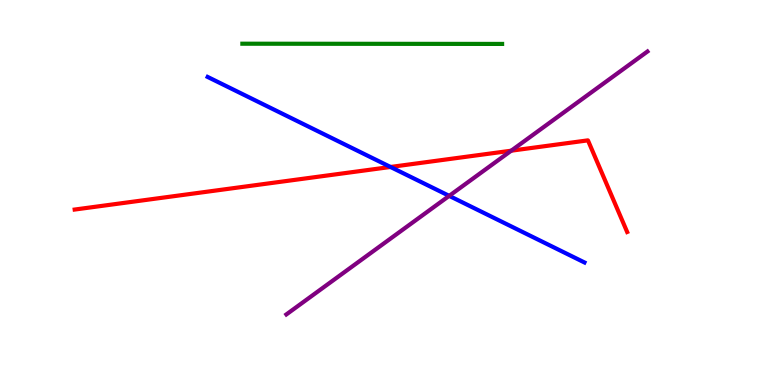[{'lines': ['blue', 'red'], 'intersections': [{'x': 5.04, 'y': 5.66}]}, {'lines': ['green', 'red'], 'intersections': []}, {'lines': ['purple', 'red'], 'intersections': [{'x': 6.6, 'y': 6.09}]}, {'lines': ['blue', 'green'], 'intersections': []}, {'lines': ['blue', 'purple'], 'intersections': [{'x': 5.8, 'y': 4.91}]}, {'lines': ['green', 'purple'], 'intersections': []}]